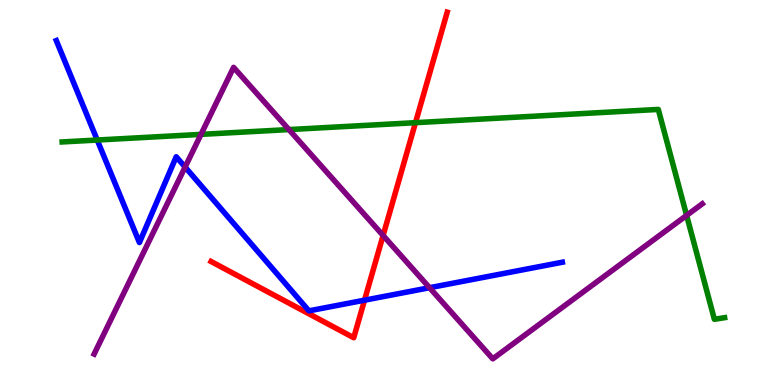[{'lines': ['blue', 'red'], 'intersections': [{'x': 4.7, 'y': 2.2}]}, {'lines': ['green', 'red'], 'intersections': [{'x': 5.36, 'y': 6.81}]}, {'lines': ['purple', 'red'], 'intersections': [{'x': 4.94, 'y': 3.88}]}, {'lines': ['blue', 'green'], 'intersections': [{'x': 1.25, 'y': 6.36}]}, {'lines': ['blue', 'purple'], 'intersections': [{'x': 2.39, 'y': 5.66}, {'x': 5.54, 'y': 2.53}]}, {'lines': ['green', 'purple'], 'intersections': [{'x': 2.59, 'y': 6.51}, {'x': 3.73, 'y': 6.63}, {'x': 8.86, 'y': 4.41}]}]